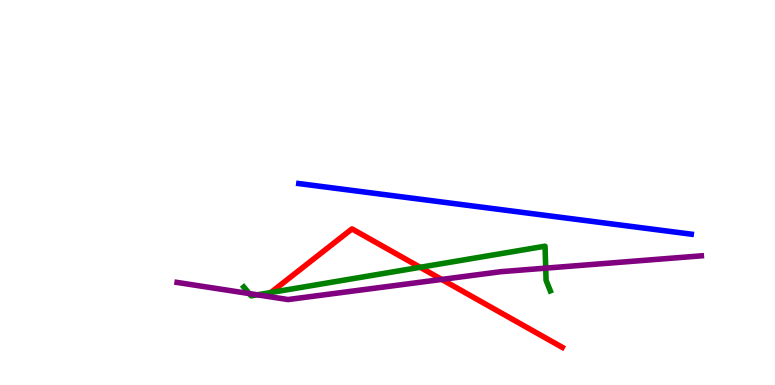[{'lines': ['blue', 'red'], 'intersections': []}, {'lines': ['green', 'red'], 'intersections': [{'x': 3.5, 'y': 2.4}, {'x': 5.42, 'y': 3.06}]}, {'lines': ['purple', 'red'], 'intersections': [{'x': 5.7, 'y': 2.74}]}, {'lines': ['blue', 'green'], 'intersections': []}, {'lines': ['blue', 'purple'], 'intersections': []}, {'lines': ['green', 'purple'], 'intersections': [{'x': 3.22, 'y': 2.37}, {'x': 3.32, 'y': 2.34}, {'x': 7.04, 'y': 3.04}]}]